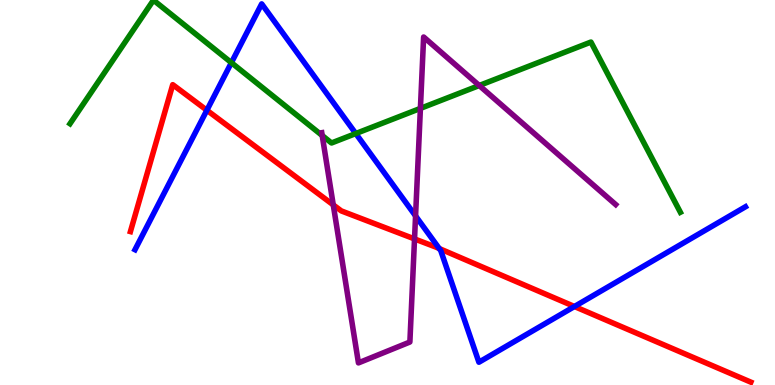[{'lines': ['blue', 'red'], 'intersections': [{'x': 2.67, 'y': 7.14}, {'x': 5.67, 'y': 3.54}, {'x': 7.41, 'y': 2.04}]}, {'lines': ['green', 'red'], 'intersections': []}, {'lines': ['purple', 'red'], 'intersections': [{'x': 4.3, 'y': 4.68}, {'x': 5.35, 'y': 3.79}]}, {'lines': ['blue', 'green'], 'intersections': [{'x': 2.99, 'y': 8.37}, {'x': 4.59, 'y': 6.53}]}, {'lines': ['blue', 'purple'], 'intersections': [{'x': 5.36, 'y': 4.39}]}, {'lines': ['green', 'purple'], 'intersections': [{'x': 4.16, 'y': 6.48}, {'x': 5.42, 'y': 7.18}, {'x': 6.18, 'y': 7.78}]}]